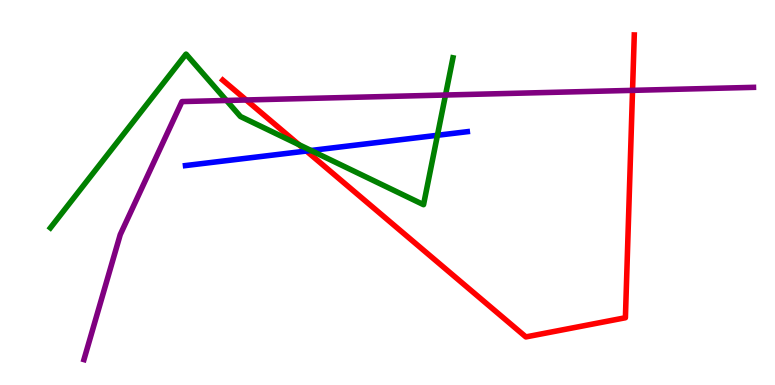[{'lines': ['blue', 'red'], 'intersections': [{'x': 3.95, 'y': 6.08}]}, {'lines': ['green', 'red'], 'intersections': [{'x': 3.86, 'y': 6.24}]}, {'lines': ['purple', 'red'], 'intersections': [{'x': 3.18, 'y': 7.4}, {'x': 8.16, 'y': 7.65}]}, {'lines': ['blue', 'green'], 'intersections': [{'x': 4.01, 'y': 6.09}, {'x': 5.64, 'y': 6.49}]}, {'lines': ['blue', 'purple'], 'intersections': []}, {'lines': ['green', 'purple'], 'intersections': [{'x': 2.92, 'y': 7.39}, {'x': 5.75, 'y': 7.53}]}]